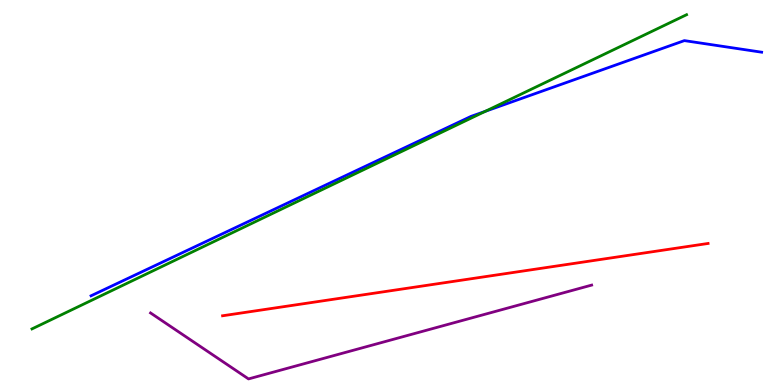[{'lines': ['blue', 'red'], 'intersections': []}, {'lines': ['green', 'red'], 'intersections': []}, {'lines': ['purple', 'red'], 'intersections': []}, {'lines': ['blue', 'green'], 'intersections': [{'x': 6.26, 'y': 7.11}]}, {'lines': ['blue', 'purple'], 'intersections': []}, {'lines': ['green', 'purple'], 'intersections': []}]